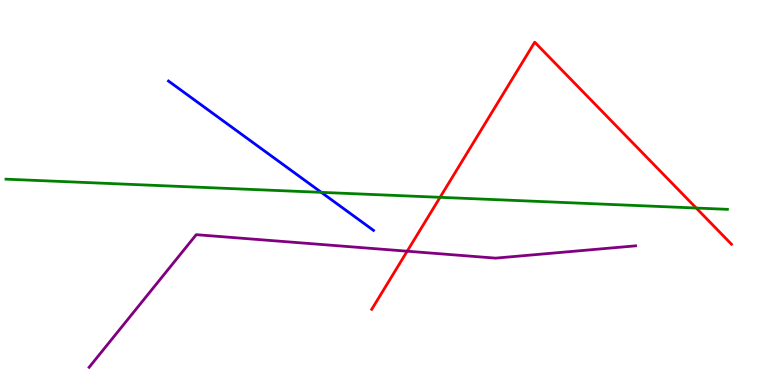[{'lines': ['blue', 'red'], 'intersections': []}, {'lines': ['green', 'red'], 'intersections': [{'x': 5.68, 'y': 4.87}, {'x': 8.98, 'y': 4.6}]}, {'lines': ['purple', 'red'], 'intersections': [{'x': 5.25, 'y': 3.48}]}, {'lines': ['blue', 'green'], 'intersections': [{'x': 4.15, 'y': 5.0}]}, {'lines': ['blue', 'purple'], 'intersections': []}, {'lines': ['green', 'purple'], 'intersections': []}]